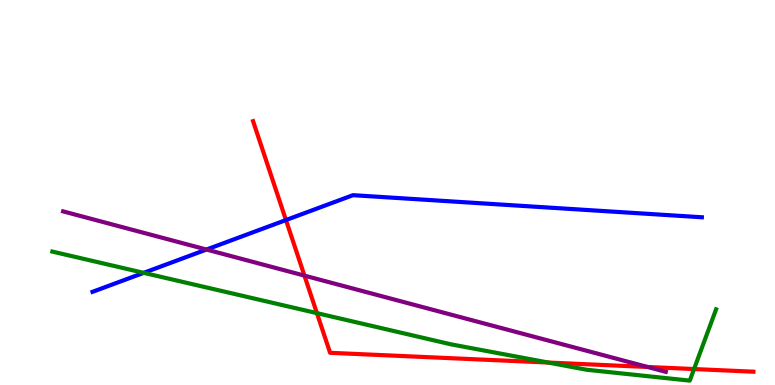[{'lines': ['blue', 'red'], 'intersections': [{'x': 3.69, 'y': 4.28}]}, {'lines': ['green', 'red'], 'intersections': [{'x': 4.09, 'y': 1.87}, {'x': 7.07, 'y': 0.583}, {'x': 8.96, 'y': 0.414}]}, {'lines': ['purple', 'red'], 'intersections': [{'x': 3.93, 'y': 2.84}, {'x': 8.36, 'y': 0.468}]}, {'lines': ['blue', 'green'], 'intersections': [{'x': 1.85, 'y': 2.91}]}, {'lines': ['blue', 'purple'], 'intersections': [{'x': 2.66, 'y': 3.52}]}, {'lines': ['green', 'purple'], 'intersections': []}]